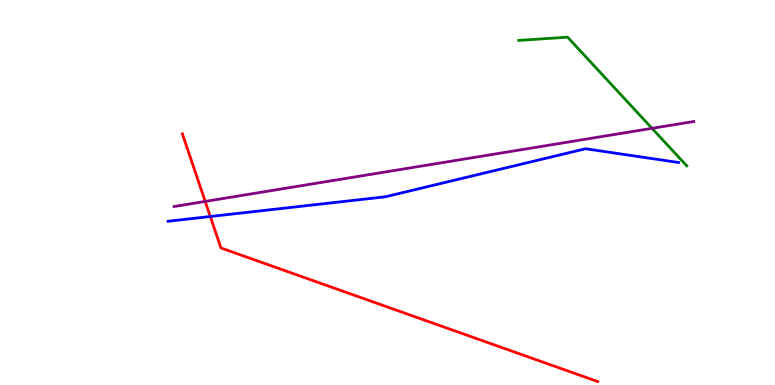[{'lines': ['blue', 'red'], 'intersections': [{'x': 2.71, 'y': 4.38}]}, {'lines': ['green', 'red'], 'intersections': []}, {'lines': ['purple', 'red'], 'intersections': [{'x': 2.65, 'y': 4.77}]}, {'lines': ['blue', 'green'], 'intersections': []}, {'lines': ['blue', 'purple'], 'intersections': []}, {'lines': ['green', 'purple'], 'intersections': [{'x': 8.41, 'y': 6.67}]}]